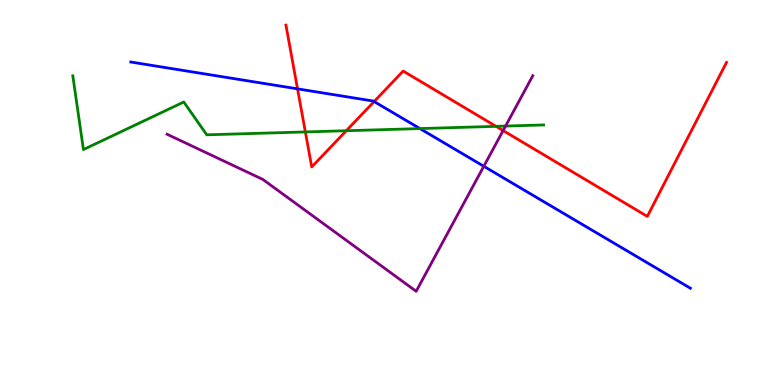[{'lines': ['blue', 'red'], 'intersections': [{'x': 3.84, 'y': 7.69}, {'x': 4.83, 'y': 7.36}]}, {'lines': ['green', 'red'], 'intersections': [{'x': 3.94, 'y': 6.57}, {'x': 4.47, 'y': 6.6}, {'x': 6.4, 'y': 6.72}]}, {'lines': ['purple', 'red'], 'intersections': [{'x': 6.49, 'y': 6.61}]}, {'lines': ['blue', 'green'], 'intersections': [{'x': 5.42, 'y': 6.66}]}, {'lines': ['blue', 'purple'], 'intersections': [{'x': 6.24, 'y': 5.68}]}, {'lines': ['green', 'purple'], 'intersections': [{'x': 6.52, 'y': 6.73}]}]